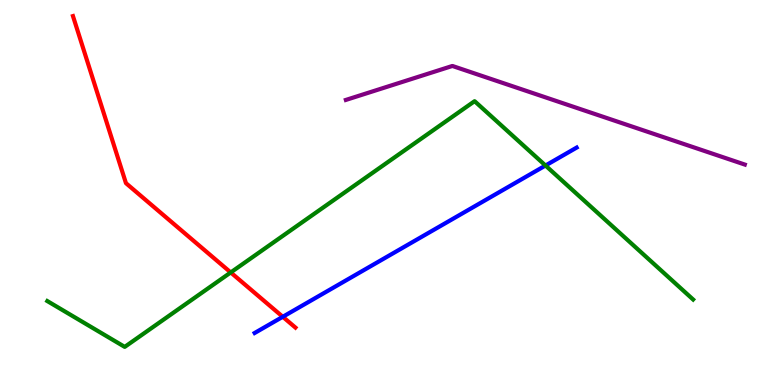[{'lines': ['blue', 'red'], 'intersections': [{'x': 3.65, 'y': 1.77}]}, {'lines': ['green', 'red'], 'intersections': [{'x': 2.98, 'y': 2.92}]}, {'lines': ['purple', 'red'], 'intersections': []}, {'lines': ['blue', 'green'], 'intersections': [{'x': 7.04, 'y': 5.7}]}, {'lines': ['blue', 'purple'], 'intersections': []}, {'lines': ['green', 'purple'], 'intersections': []}]